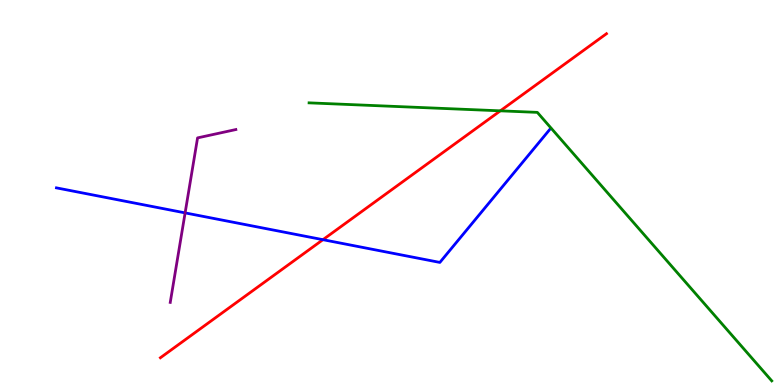[{'lines': ['blue', 'red'], 'intersections': [{'x': 4.17, 'y': 3.77}]}, {'lines': ['green', 'red'], 'intersections': [{'x': 6.46, 'y': 7.12}]}, {'lines': ['purple', 'red'], 'intersections': []}, {'lines': ['blue', 'green'], 'intersections': []}, {'lines': ['blue', 'purple'], 'intersections': [{'x': 2.39, 'y': 4.47}]}, {'lines': ['green', 'purple'], 'intersections': []}]